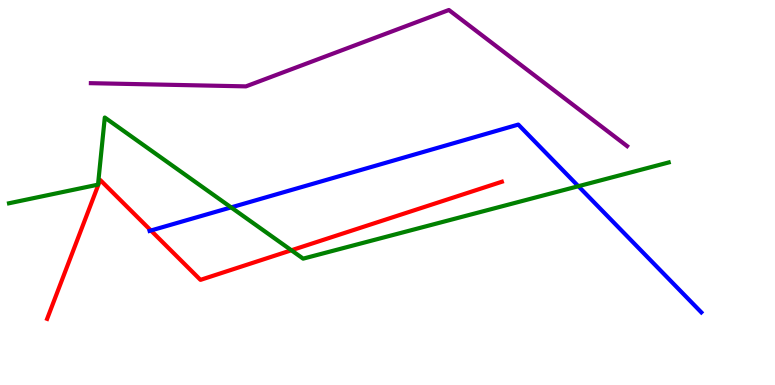[{'lines': ['blue', 'red'], 'intersections': [{'x': 1.95, 'y': 4.01}]}, {'lines': ['green', 'red'], 'intersections': [{'x': 3.76, 'y': 3.5}]}, {'lines': ['purple', 'red'], 'intersections': []}, {'lines': ['blue', 'green'], 'intersections': [{'x': 2.98, 'y': 4.61}, {'x': 7.46, 'y': 5.16}]}, {'lines': ['blue', 'purple'], 'intersections': []}, {'lines': ['green', 'purple'], 'intersections': []}]